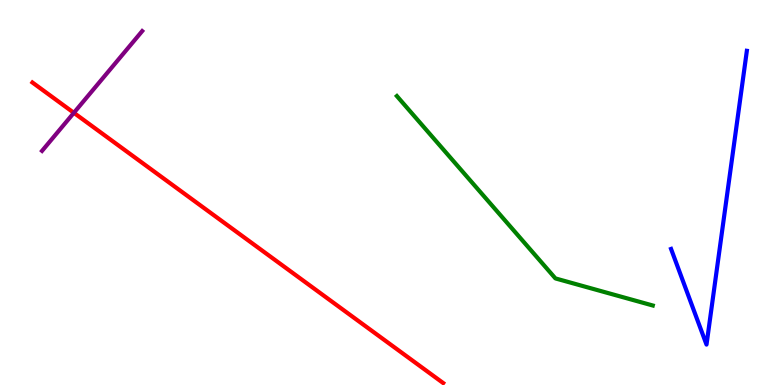[{'lines': ['blue', 'red'], 'intersections': []}, {'lines': ['green', 'red'], 'intersections': []}, {'lines': ['purple', 'red'], 'intersections': [{'x': 0.953, 'y': 7.07}]}, {'lines': ['blue', 'green'], 'intersections': []}, {'lines': ['blue', 'purple'], 'intersections': []}, {'lines': ['green', 'purple'], 'intersections': []}]